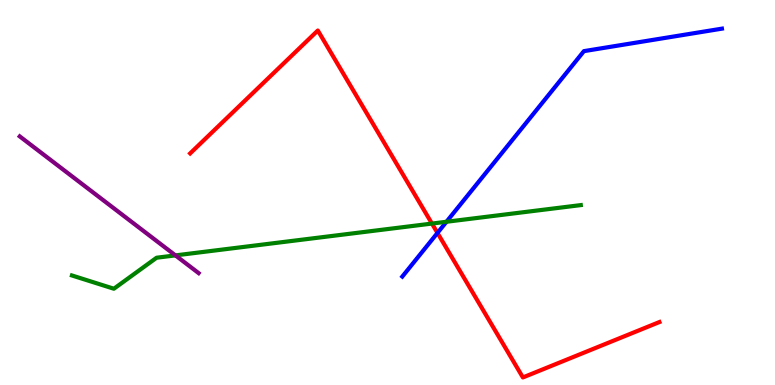[{'lines': ['blue', 'red'], 'intersections': [{'x': 5.64, 'y': 3.95}]}, {'lines': ['green', 'red'], 'intersections': [{'x': 5.57, 'y': 4.19}]}, {'lines': ['purple', 'red'], 'intersections': []}, {'lines': ['blue', 'green'], 'intersections': [{'x': 5.76, 'y': 4.24}]}, {'lines': ['blue', 'purple'], 'intersections': []}, {'lines': ['green', 'purple'], 'intersections': [{'x': 2.26, 'y': 3.37}]}]